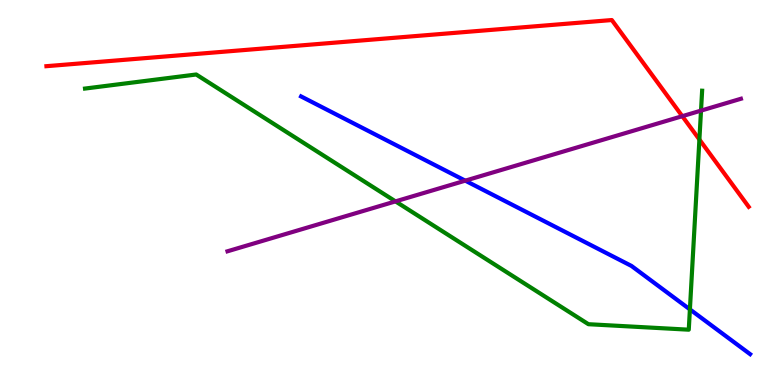[{'lines': ['blue', 'red'], 'intersections': []}, {'lines': ['green', 'red'], 'intersections': [{'x': 9.02, 'y': 6.38}]}, {'lines': ['purple', 'red'], 'intersections': [{'x': 8.8, 'y': 6.98}]}, {'lines': ['blue', 'green'], 'intersections': [{'x': 8.9, 'y': 1.96}]}, {'lines': ['blue', 'purple'], 'intersections': [{'x': 6.0, 'y': 5.31}]}, {'lines': ['green', 'purple'], 'intersections': [{'x': 5.1, 'y': 4.77}, {'x': 9.05, 'y': 7.13}]}]